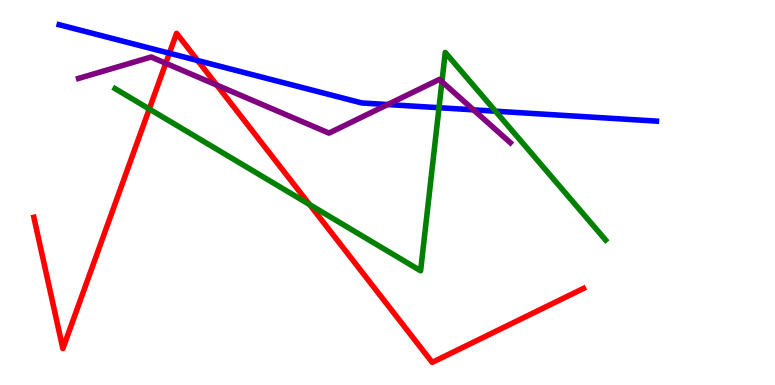[{'lines': ['blue', 'red'], 'intersections': [{'x': 2.19, 'y': 8.62}, {'x': 2.55, 'y': 8.43}]}, {'lines': ['green', 'red'], 'intersections': [{'x': 1.93, 'y': 7.17}, {'x': 4.0, 'y': 4.69}]}, {'lines': ['purple', 'red'], 'intersections': [{'x': 2.14, 'y': 8.36}, {'x': 2.8, 'y': 7.79}]}, {'lines': ['blue', 'green'], 'intersections': [{'x': 5.66, 'y': 7.2}, {'x': 6.39, 'y': 7.11}]}, {'lines': ['blue', 'purple'], 'intersections': [{'x': 5.0, 'y': 7.28}, {'x': 6.11, 'y': 7.15}]}, {'lines': ['green', 'purple'], 'intersections': [{'x': 5.7, 'y': 7.88}]}]